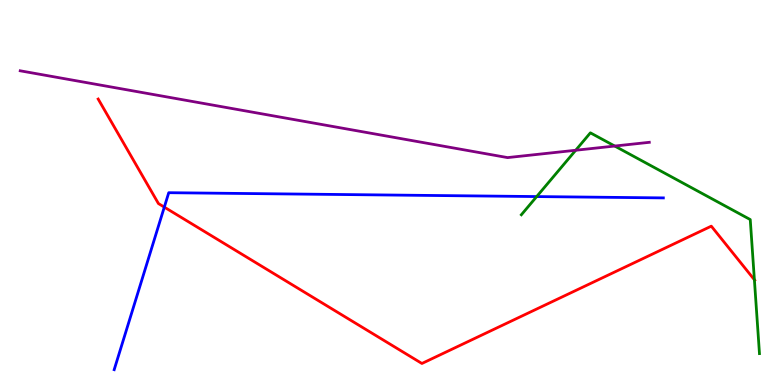[{'lines': ['blue', 'red'], 'intersections': [{'x': 2.12, 'y': 4.62}]}, {'lines': ['green', 'red'], 'intersections': [{'x': 9.73, 'y': 2.73}]}, {'lines': ['purple', 'red'], 'intersections': []}, {'lines': ['blue', 'green'], 'intersections': [{'x': 6.93, 'y': 4.89}]}, {'lines': ['blue', 'purple'], 'intersections': []}, {'lines': ['green', 'purple'], 'intersections': [{'x': 7.43, 'y': 6.1}, {'x': 7.93, 'y': 6.21}]}]